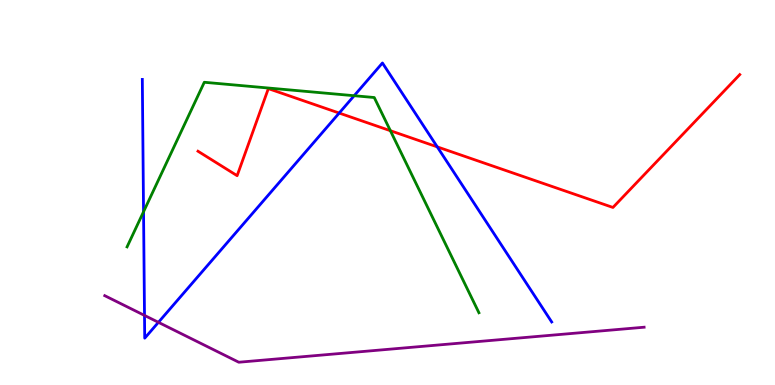[{'lines': ['blue', 'red'], 'intersections': [{'x': 4.38, 'y': 7.06}, {'x': 5.64, 'y': 6.19}]}, {'lines': ['green', 'red'], 'intersections': [{'x': 5.04, 'y': 6.6}]}, {'lines': ['purple', 'red'], 'intersections': []}, {'lines': ['blue', 'green'], 'intersections': [{'x': 1.85, 'y': 4.5}, {'x': 4.57, 'y': 7.51}]}, {'lines': ['blue', 'purple'], 'intersections': [{'x': 1.86, 'y': 1.81}, {'x': 2.04, 'y': 1.63}]}, {'lines': ['green', 'purple'], 'intersections': []}]